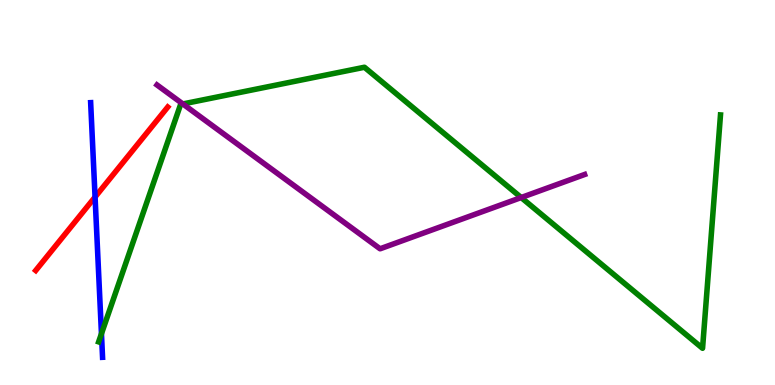[{'lines': ['blue', 'red'], 'intersections': [{'x': 1.23, 'y': 4.88}]}, {'lines': ['green', 'red'], 'intersections': []}, {'lines': ['purple', 'red'], 'intersections': []}, {'lines': ['blue', 'green'], 'intersections': [{'x': 1.31, 'y': 1.33}]}, {'lines': ['blue', 'purple'], 'intersections': []}, {'lines': ['green', 'purple'], 'intersections': [{'x': 2.36, 'y': 7.3}, {'x': 6.72, 'y': 4.87}]}]